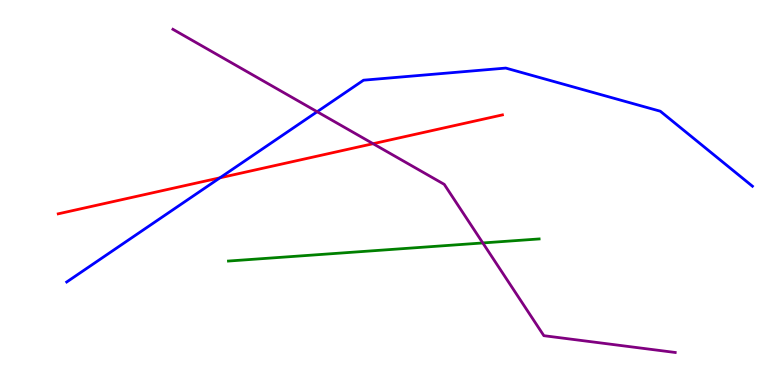[{'lines': ['blue', 'red'], 'intersections': [{'x': 2.84, 'y': 5.38}]}, {'lines': ['green', 'red'], 'intersections': []}, {'lines': ['purple', 'red'], 'intersections': [{'x': 4.81, 'y': 6.27}]}, {'lines': ['blue', 'green'], 'intersections': []}, {'lines': ['blue', 'purple'], 'intersections': [{'x': 4.09, 'y': 7.1}]}, {'lines': ['green', 'purple'], 'intersections': [{'x': 6.23, 'y': 3.69}]}]